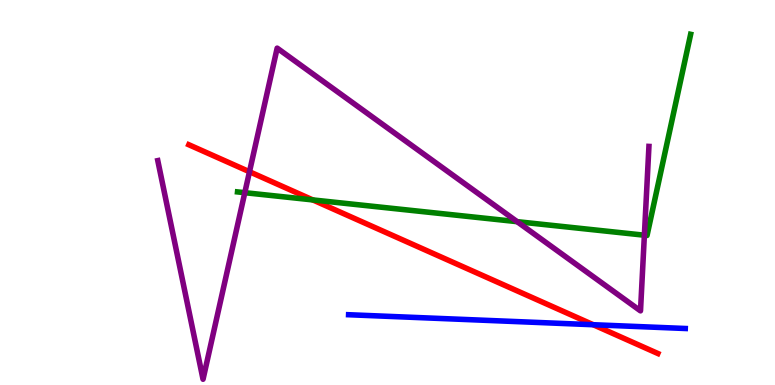[{'lines': ['blue', 'red'], 'intersections': [{'x': 7.65, 'y': 1.57}]}, {'lines': ['green', 'red'], 'intersections': [{'x': 4.04, 'y': 4.81}]}, {'lines': ['purple', 'red'], 'intersections': [{'x': 3.22, 'y': 5.54}]}, {'lines': ['blue', 'green'], 'intersections': []}, {'lines': ['blue', 'purple'], 'intersections': []}, {'lines': ['green', 'purple'], 'intersections': [{'x': 3.16, 'y': 5.0}, {'x': 6.67, 'y': 4.24}, {'x': 8.31, 'y': 3.89}]}]